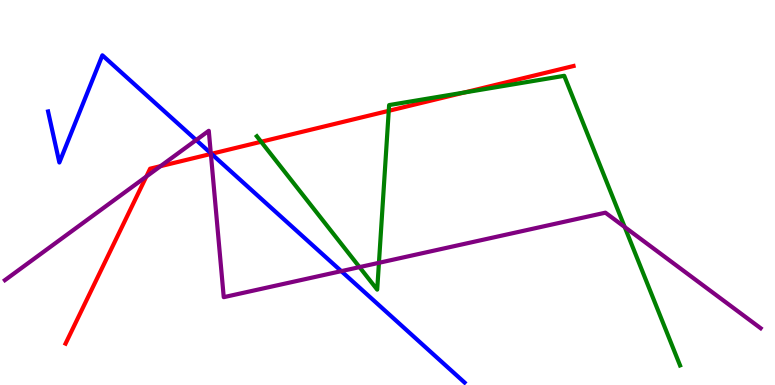[{'lines': ['blue', 'red'], 'intersections': [{'x': 2.73, 'y': 6.0}]}, {'lines': ['green', 'red'], 'intersections': [{'x': 3.37, 'y': 6.32}, {'x': 5.02, 'y': 7.12}, {'x': 5.99, 'y': 7.6}]}, {'lines': ['purple', 'red'], 'intersections': [{'x': 1.89, 'y': 5.41}, {'x': 2.07, 'y': 5.68}, {'x': 2.72, 'y': 6.0}]}, {'lines': ['blue', 'green'], 'intersections': []}, {'lines': ['blue', 'purple'], 'intersections': [{'x': 2.53, 'y': 6.36}, {'x': 2.72, 'y': 6.02}, {'x': 4.4, 'y': 2.96}]}, {'lines': ['green', 'purple'], 'intersections': [{'x': 4.64, 'y': 3.06}, {'x': 4.89, 'y': 3.17}, {'x': 8.06, 'y': 4.1}]}]